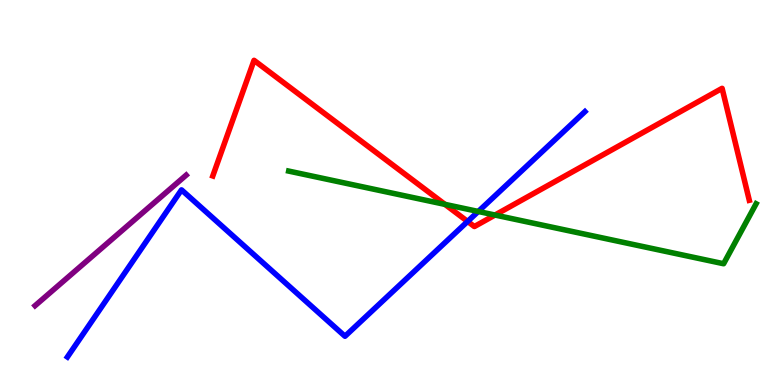[{'lines': ['blue', 'red'], 'intersections': [{'x': 6.03, 'y': 4.25}]}, {'lines': ['green', 'red'], 'intersections': [{'x': 5.74, 'y': 4.69}, {'x': 6.39, 'y': 4.41}]}, {'lines': ['purple', 'red'], 'intersections': []}, {'lines': ['blue', 'green'], 'intersections': [{'x': 6.17, 'y': 4.51}]}, {'lines': ['blue', 'purple'], 'intersections': []}, {'lines': ['green', 'purple'], 'intersections': []}]